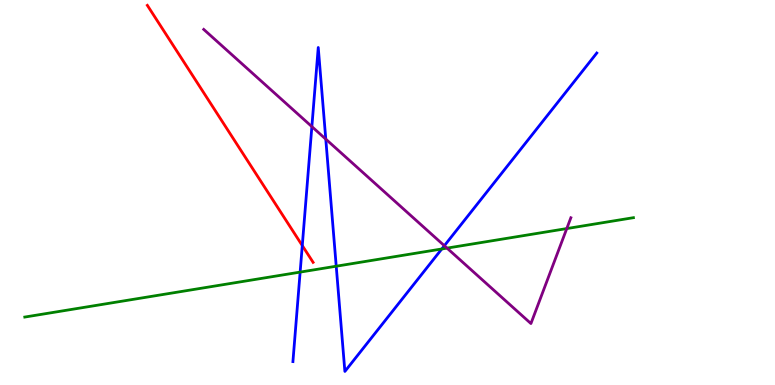[{'lines': ['blue', 'red'], 'intersections': [{'x': 3.9, 'y': 3.62}]}, {'lines': ['green', 'red'], 'intersections': []}, {'lines': ['purple', 'red'], 'intersections': []}, {'lines': ['blue', 'green'], 'intersections': [{'x': 3.87, 'y': 2.93}, {'x': 4.34, 'y': 3.09}, {'x': 5.7, 'y': 3.53}]}, {'lines': ['blue', 'purple'], 'intersections': [{'x': 4.02, 'y': 6.71}, {'x': 4.2, 'y': 6.39}, {'x': 5.73, 'y': 3.62}]}, {'lines': ['green', 'purple'], 'intersections': [{'x': 5.77, 'y': 3.56}, {'x': 7.31, 'y': 4.06}]}]